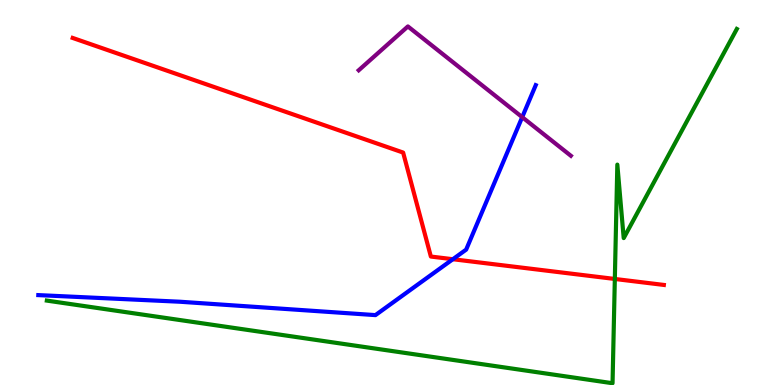[{'lines': ['blue', 'red'], 'intersections': [{'x': 5.84, 'y': 3.27}]}, {'lines': ['green', 'red'], 'intersections': [{'x': 7.93, 'y': 2.75}]}, {'lines': ['purple', 'red'], 'intersections': []}, {'lines': ['blue', 'green'], 'intersections': []}, {'lines': ['blue', 'purple'], 'intersections': [{'x': 6.74, 'y': 6.96}]}, {'lines': ['green', 'purple'], 'intersections': []}]